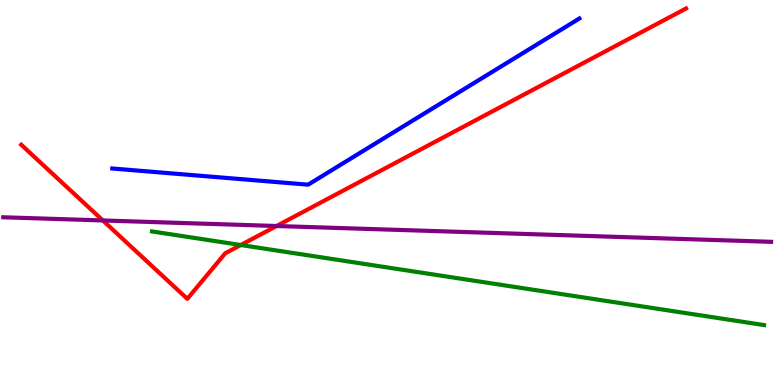[{'lines': ['blue', 'red'], 'intersections': []}, {'lines': ['green', 'red'], 'intersections': [{'x': 3.11, 'y': 3.64}]}, {'lines': ['purple', 'red'], 'intersections': [{'x': 1.33, 'y': 4.27}, {'x': 3.57, 'y': 4.13}]}, {'lines': ['blue', 'green'], 'intersections': []}, {'lines': ['blue', 'purple'], 'intersections': []}, {'lines': ['green', 'purple'], 'intersections': []}]